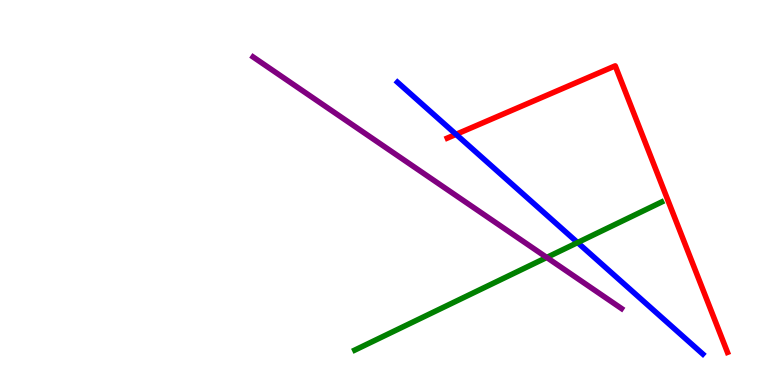[{'lines': ['blue', 'red'], 'intersections': [{'x': 5.88, 'y': 6.51}]}, {'lines': ['green', 'red'], 'intersections': []}, {'lines': ['purple', 'red'], 'intersections': []}, {'lines': ['blue', 'green'], 'intersections': [{'x': 7.45, 'y': 3.7}]}, {'lines': ['blue', 'purple'], 'intersections': []}, {'lines': ['green', 'purple'], 'intersections': [{'x': 7.05, 'y': 3.31}]}]